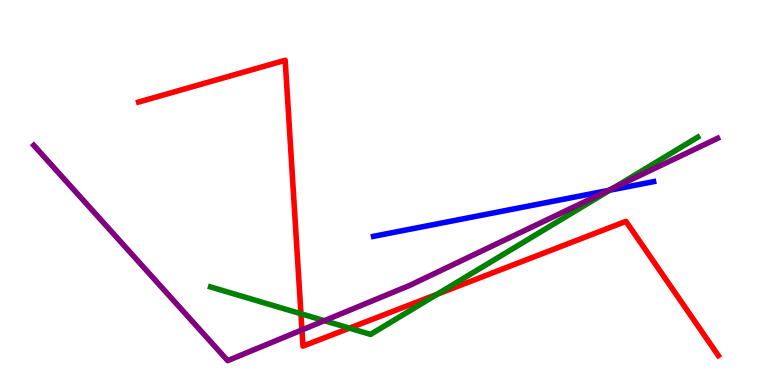[{'lines': ['blue', 'red'], 'intersections': []}, {'lines': ['green', 'red'], 'intersections': [{'x': 3.88, 'y': 1.85}, {'x': 4.51, 'y': 1.48}, {'x': 5.64, 'y': 2.36}]}, {'lines': ['purple', 'red'], 'intersections': [{'x': 3.9, 'y': 1.43}]}, {'lines': ['blue', 'green'], 'intersections': [{'x': 7.87, 'y': 5.06}]}, {'lines': ['blue', 'purple'], 'intersections': [{'x': 7.85, 'y': 5.05}]}, {'lines': ['green', 'purple'], 'intersections': [{'x': 4.18, 'y': 1.67}, {'x': 7.91, 'y': 5.11}]}]